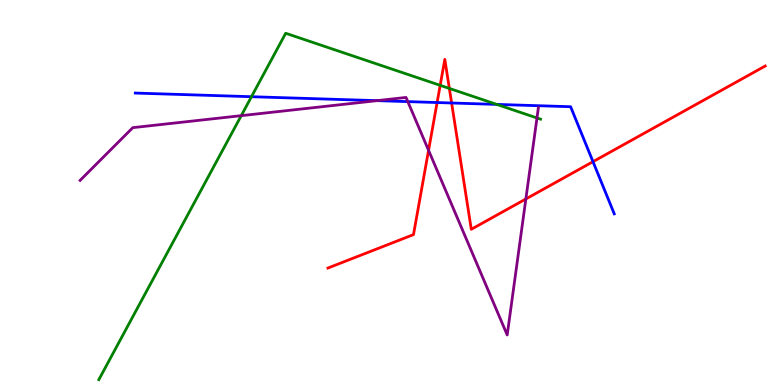[{'lines': ['blue', 'red'], 'intersections': [{'x': 5.64, 'y': 7.34}, {'x': 5.83, 'y': 7.32}, {'x': 7.65, 'y': 5.8}]}, {'lines': ['green', 'red'], 'intersections': [{'x': 5.68, 'y': 7.78}, {'x': 5.8, 'y': 7.7}]}, {'lines': ['purple', 'red'], 'intersections': [{'x': 5.53, 'y': 6.1}, {'x': 6.79, 'y': 4.83}]}, {'lines': ['blue', 'green'], 'intersections': [{'x': 3.24, 'y': 7.49}, {'x': 6.41, 'y': 7.29}]}, {'lines': ['blue', 'purple'], 'intersections': [{'x': 4.86, 'y': 7.39}, {'x': 5.26, 'y': 7.36}]}, {'lines': ['green', 'purple'], 'intersections': [{'x': 3.11, 'y': 7.0}, {'x': 6.93, 'y': 6.94}]}]